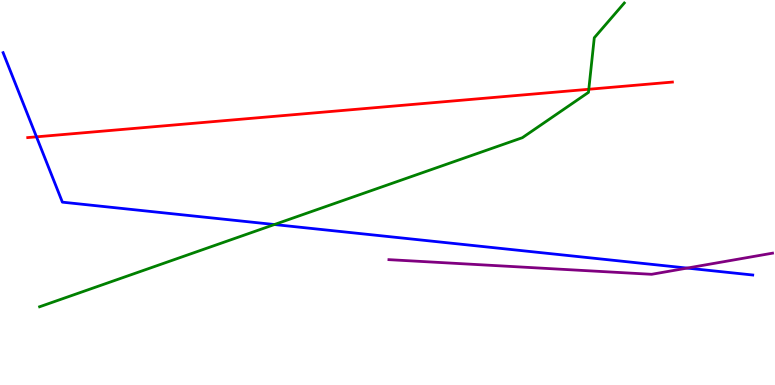[{'lines': ['blue', 'red'], 'intersections': [{'x': 0.471, 'y': 6.45}]}, {'lines': ['green', 'red'], 'intersections': [{'x': 7.6, 'y': 7.68}]}, {'lines': ['purple', 'red'], 'intersections': []}, {'lines': ['blue', 'green'], 'intersections': [{'x': 3.54, 'y': 4.17}]}, {'lines': ['blue', 'purple'], 'intersections': [{'x': 8.87, 'y': 3.04}]}, {'lines': ['green', 'purple'], 'intersections': []}]